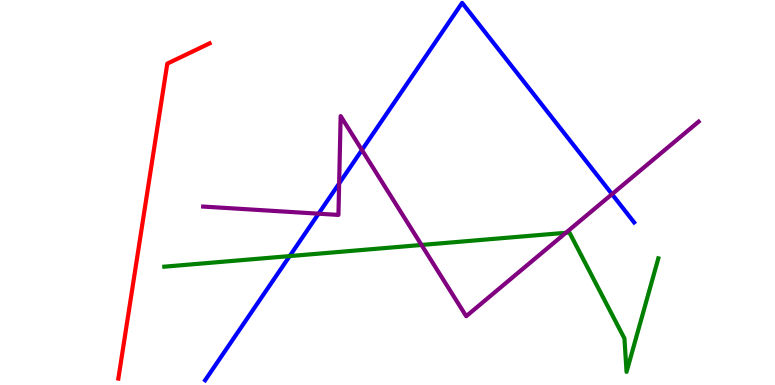[{'lines': ['blue', 'red'], 'intersections': []}, {'lines': ['green', 'red'], 'intersections': []}, {'lines': ['purple', 'red'], 'intersections': []}, {'lines': ['blue', 'green'], 'intersections': [{'x': 3.74, 'y': 3.35}]}, {'lines': ['blue', 'purple'], 'intersections': [{'x': 4.11, 'y': 4.45}, {'x': 4.38, 'y': 5.23}, {'x': 4.67, 'y': 6.1}, {'x': 7.9, 'y': 4.96}]}, {'lines': ['green', 'purple'], 'intersections': [{'x': 5.44, 'y': 3.64}, {'x': 7.3, 'y': 3.95}]}]